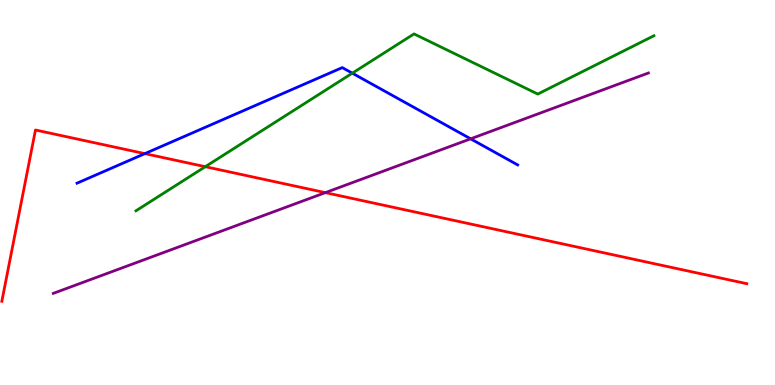[{'lines': ['blue', 'red'], 'intersections': [{'x': 1.87, 'y': 6.01}]}, {'lines': ['green', 'red'], 'intersections': [{'x': 2.65, 'y': 5.67}]}, {'lines': ['purple', 'red'], 'intersections': [{'x': 4.2, 'y': 5.0}]}, {'lines': ['blue', 'green'], 'intersections': [{'x': 4.55, 'y': 8.1}]}, {'lines': ['blue', 'purple'], 'intersections': [{'x': 6.07, 'y': 6.39}]}, {'lines': ['green', 'purple'], 'intersections': []}]